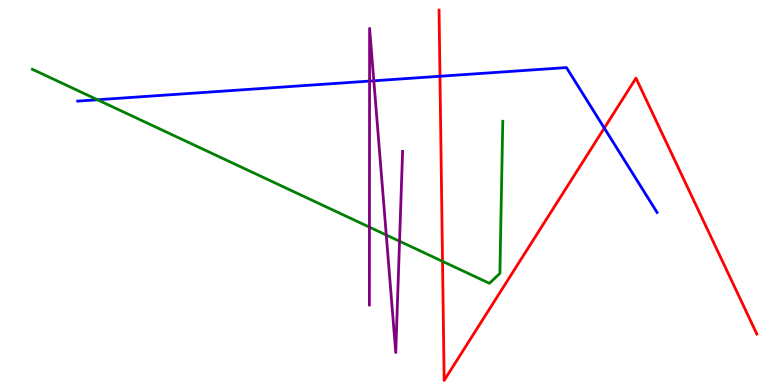[{'lines': ['blue', 'red'], 'intersections': [{'x': 5.68, 'y': 8.02}, {'x': 7.8, 'y': 6.67}]}, {'lines': ['green', 'red'], 'intersections': [{'x': 5.71, 'y': 3.21}]}, {'lines': ['purple', 'red'], 'intersections': []}, {'lines': ['blue', 'green'], 'intersections': [{'x': 1.26, 'y': 7.41}]}, {'lines': ['blue', 'purple'], 'intersections': [{'x': 4.77, 'y': 7.89}, {'x': 4.82, 'y': 7.9}]}, {'lines': ['green', 'purple'], 'intersections': [{'x': 4.77, 'y': 4.1}, {'x': 4.98, 'y': 3.9}, {'x': 5.16, 'y': 3.73}]}]